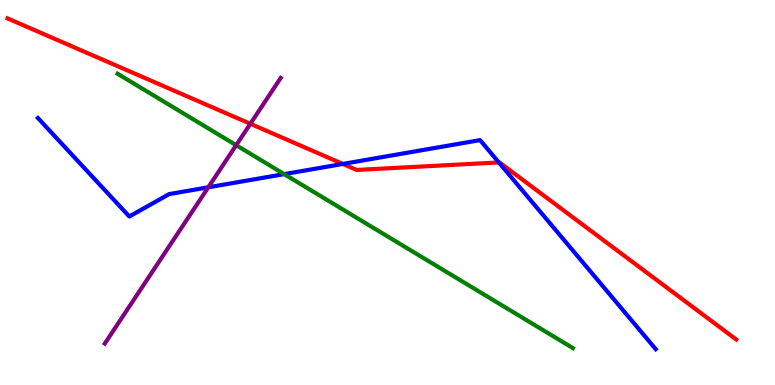[{'lines': ['blue', 'red'], 'intersections': [{'x': 4.42, 'y': 5.74}, {'x': 6.44, 'y': 5.78}]}, {'lines': ['green', 'red'], 'intersections': []}, {'lines': ['purple', 'red'], 'intersections': [{'x': 3.23, 'y': 6.78}]}, {'lines': ['blue', 'green'], 'intersections': [{'x': 3.67, 'y': 5.48}]}, {'lines': ['blue', 'purple'], 'intersections': [{'x': 2.69, 'y': 5.13}]}, {'lines': ['green', 'purple'], 'intersections': [{'x': 3.05, 'y': 6.23}]}]